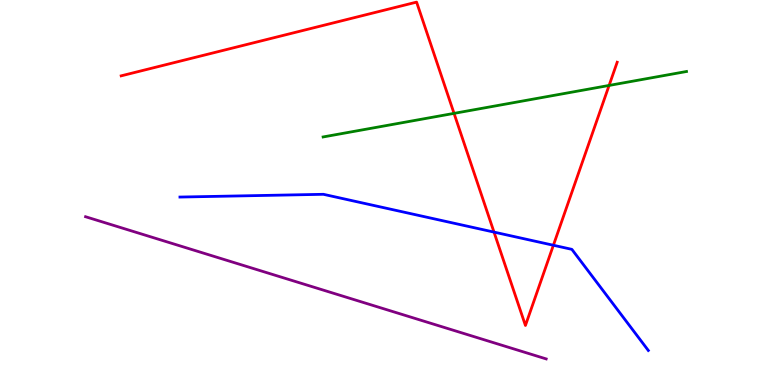[{'lines': ['blue', 'red'], 'intersections': [{'x': 6.37, 'y': 3.97}, {'x': 7.14, 'y': 3.63}]}, {'lines': ['green', 'red'], 'intersections': [{'x': 5.86, 'y': 7.06}, {'x': 7.86, 'y': 7.78}]}, {'lines': ['purple', 'red'], 'intersections': []}, {'lines': ['blue', 'green'], 'intersections': []}, {'lines': ['blue', 'purple'], 'intersections': []}, {'lines': ['green', 'purple'], 'intersections': []}]